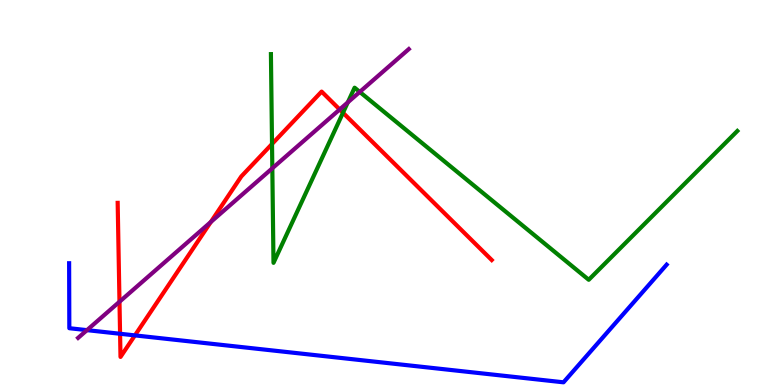[{'lines': ['blue', 'red'], 'intersections': [{'x': 1.55, 'y': 1.33}, {'x': 1.74, 'y': 1.29}]}, {'lines': ['green', 'red'], 'intersections': [{'x': 3.51, 'y': 6.26}, {'x': 4.43, 'y': 7.07}]}, {'lines': ['purple', 'red'], 'intersections': [{'x': 1.54, 'y': 2.16}, {'x': 2.72, 'y': 4.23}, {'x': 4.38, 'y': 7.16}]}, {'lines': ['blue', 'green'], 'intersections': []}, {'lines': ['blue', 'purple'], 'intersections': [{'x': 1.12, 'y': 1.42}]}, {'lines': ['green', 'purple'], 'intersections': [{'x': 3.51, 'y': 5.63}, {'x': 4.49, 'y': 7.34}, {'x': 4.64, 'y': 7.61}]}]